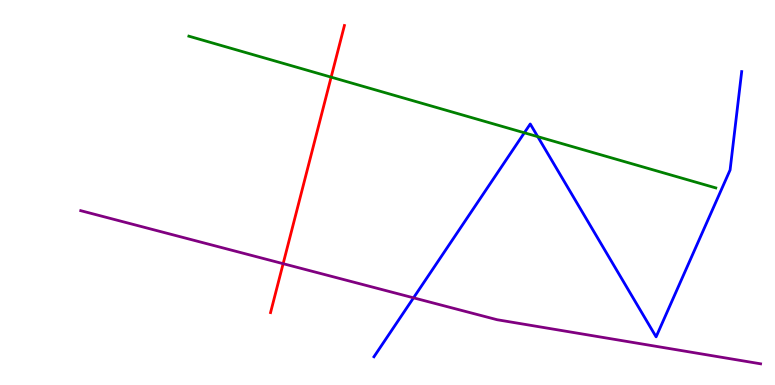[{'lines': ['blue', 'red'], 'intersections': []}, {'lines': ['green', 'red'], 'intersections': [{'x': 4.27, 'y': 8.0}]}, {'lines': ['purple', 'red'], 'intersections': [{'x': 3.65, 'y': 3.15}]}, {'lines': ['blue', 'green'], 'intersections': [{'x': 6.77, 'y': 6.55}, {'x': 6.94, 'y': 6.45}]}, {'lines': ['blue', 'purple'], 'intersections': [{'x': 5.34, 'y': 2.26}]}, {'lines': ['green', 'purple'], 'intersections': []}]